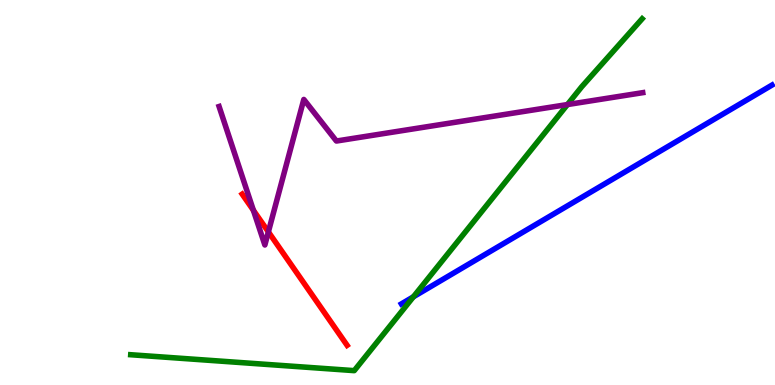[{'lines': ['blue', 'red'], 'intersections': []}, {'lines': ['green', 'red'], 'intersections': []}, {'lines': ['purple', 'red'], 'intersections': [{'x': 3.27, 'y': 4.54}, {'x': 3.46, 'y': 3.98}]}, {'lines': ['blue', 'green'], 'intersections': [{'x': 5.33, 'y': 2.29}]}, {'lines': ['blue', 'purple'], 'intersections': []}, {'lines': ['green', 'purple'], 'intersections': [{'x': 7.32, 'y': 7.28}]}]